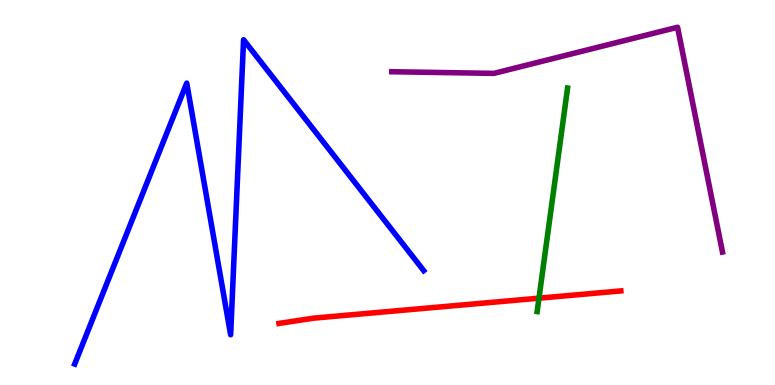[{'lines': ['blue', 'red'], 'intersections': []}, {'lines': ['green', 'red'], 'intersections': [{'x': 6.95, 'y': 2.26}]}, {'lines': ['purple', 'red'], 'intersections': []}, {'lines': ['blue', 'green'], 'intersections': []}, {'lines': ['blue', 'purple'], 'intersections': []}, {'lines': ['green', 'purple'], 'intersections': []}]